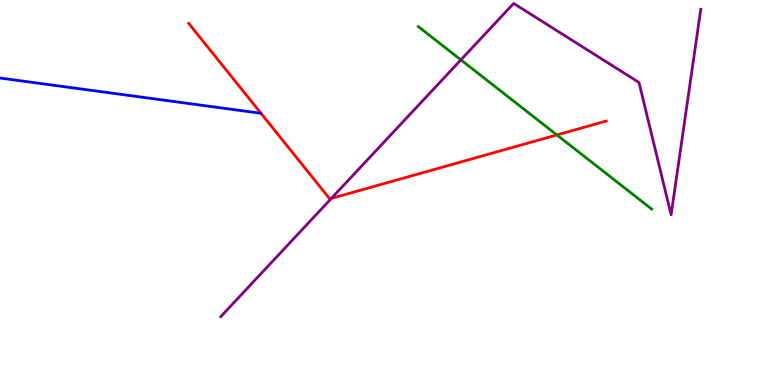[{'lines': ['blue', 'red'], 'intersections': []}, {'lines': ['green', 'red'], 'intersections': [{'x': 7.19, 'y': 6.5}]}, {'lines': ['purple', 'red'], 'intersections': [{'x': 4.28, 'y': 4.85}]}, {'lines': ['blue', 'green'], 'intersections': []}, {'lines': ['blue', 'purple'], 'intersections': []}, {'lines': ['green', 'purple'], 'intersections': [{'x': 5.95, 'y': 8.44}]}]